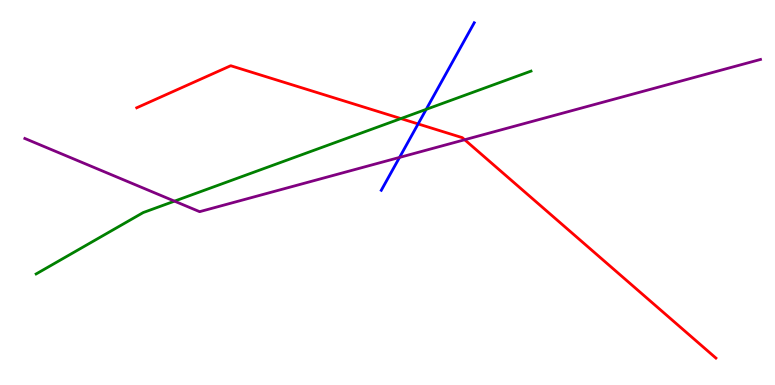[{'lines': ['blue', 'red'], 'intersections': [{'x': 5.39, 'y': 6.78}]}, {'lines': ['green', 'red'], 'intersections': [{'x': 5.17, 'y': 6.92}]}, {'lines': ['purple', 'red'], 'intersections': [{'x': 6.0, 'y': 6.37}]}, {'lines': ['blue', 'green'], 'intersections': [{'x': 5.5, 'y': 7.16}]}, {'lines': ['blue', 'purple'], 'intersections': [{'x': 5.16, 'y': 5.91}]}, {'lines': ['green', 'purple'], 'intersections': [{'x': 2.25, 'y': 4.78}]}]